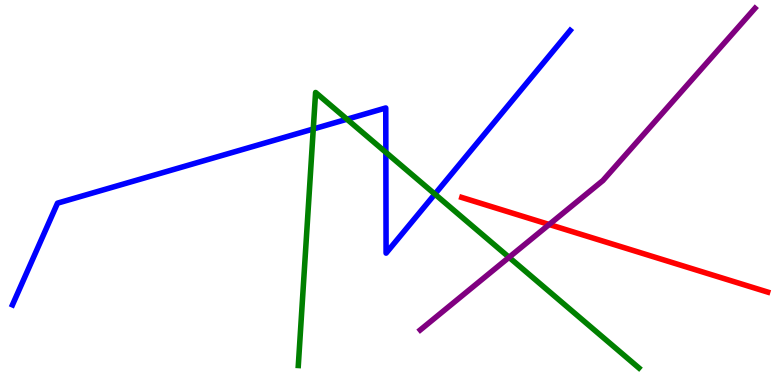[{'lines': ['blue', 'red'], 'intersections': []}, {'lines': ['green', 'red'], 'intersections': []}, {'lines': ['purple', 'red'], 'intersections': [{'x': 7.09, 'y': 4.17}]}, {'lines': ['blue', 'green'], 'intersections': [{'x': 4.04, 'y': 6.65}, {'x': 4.48, 'y': 6.9}, {'x': 4.98, 'y': 6.04}, {'x': 5.61, 'y': 4.96}]}, {'lines': ['blue', 'purple'], 'intersections': []}, {'lines': ['green', 'purple'], 'intersections': [{'x': 6.57, 'y': 3.32}]}]